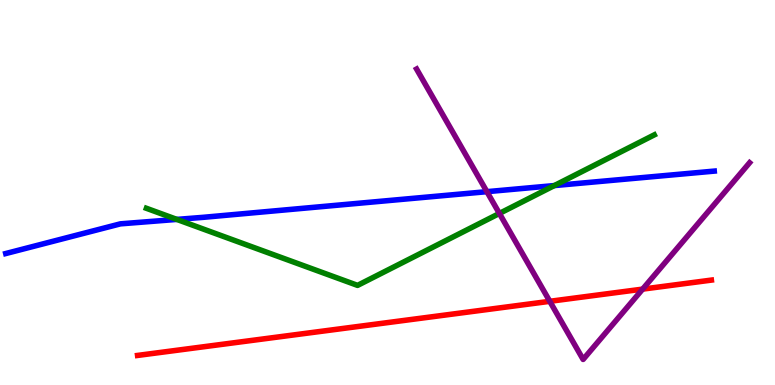[{'lines': ['blue', 'red'], 'intersections': []}, {'lines': ['green', 'red'], 'intersections': []}, {'lines': ['purple', 'red'], 'intersections': [{'x': 7.09, 'y': 2.17}, {'x': 8.29, 'y': 2.49}]}, {'lines': ['blue', 'green'], 'intersections': [{'x': 2.28, 'y': 4.3}, {'x': 7.15, 'y': 5.18}]}, {'lines': ['blue', 'purple'], 'intersections': [{'x': 6.28, 'y': 5.02}]}, {'lines': ['green', 'purple'], 'intersections': [{'x': 6.44, 'y': 4.46}]}]